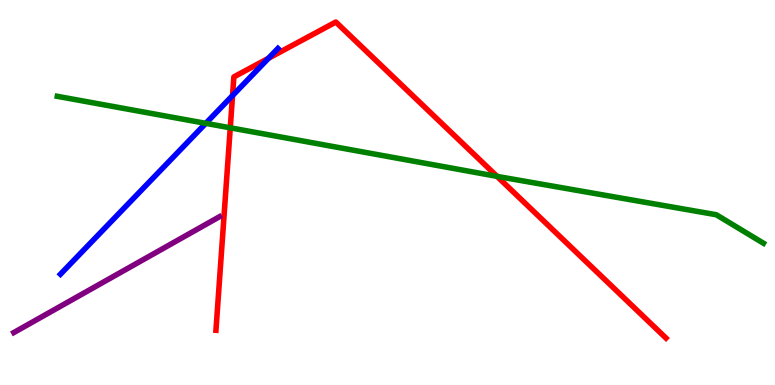[{'lines': ['blue', 'red'], 'intersections': [{'x': 3.0, 'y': 7.52}, {'x': 3.46, 'y': 8.49}]}, {'lines': ['green', 'red'], 'intersections': [{'x': 2.97, 'y': 6.68}, {'x': 6.41, 'y': 5.42}]}, {'lines': ['purple', 'red'], 'intersections': []}, {'lines': ['blue', 'green'], 'intersections': [{'x': 2.66, 'y': 6.8}]}, {'lines': ['blue', 'purple'], 'intersections': []}, {'lines': ['green', 'purple'], 'intersections': []}]